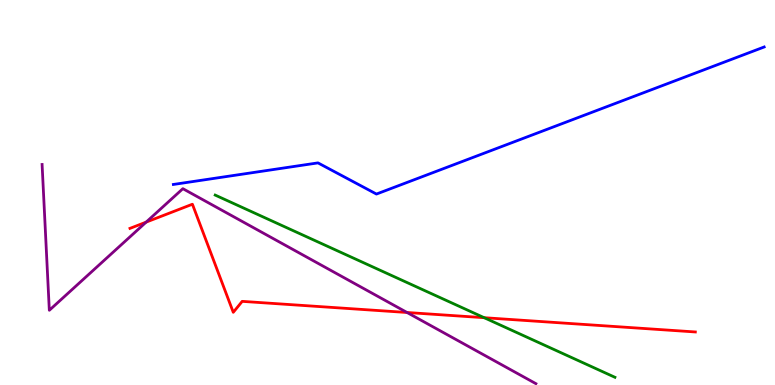[{'lines': ['blue', 'red'], 'intersections': []}, {'lines': ['green', 'red'], 'intersections': [{'x': 6.25, 'y': 1.75}]}, {'lines': ['purple', 'red'], 'intersections': [{'x': 1.89, 'y': 4.23}, {'x': 5.25, 'y': 1.88}]}, {'lines': ['blue', 'green'], 'intersections': []}, {'lines': ['blue', 'purple'], 'intersections': []}, {'lines': ['green', 'purple'], 'intersections': []}]